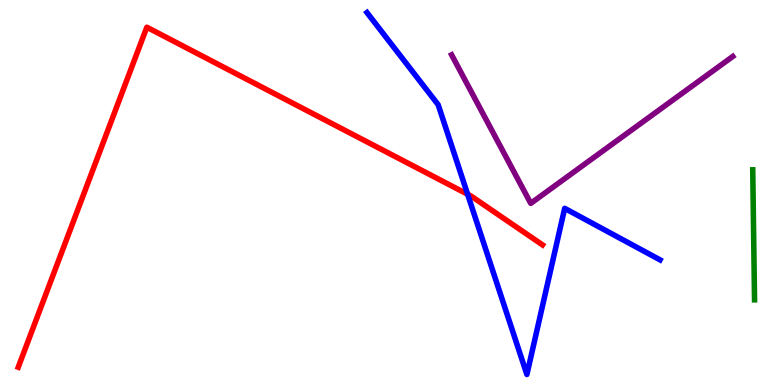[{'lines': ['blue', 'red'], 'intersections': [{'x': 6.03, 'y': 4.95}]}, {'lines': ['green', 'red'], 'intersections': []}, {'lines': ['purple', 'red'], 'intersections': []}, {'lines': ['blue', 'green'], 'intersections': []}, {'lines': ['blue', 'purple'], 'intersections': []}, {'lines': ['green', 'purple'], 'intersections': []}]